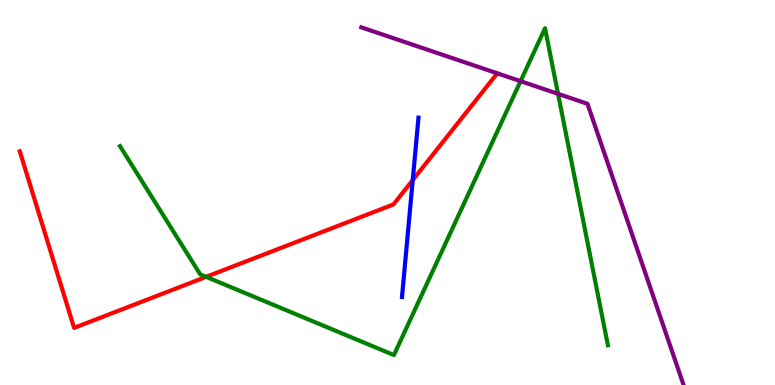[{'lines': ['blue', 'red'], 'intersections': [{'x': 5.33, 'y': 5.32}]}, {'lines': ['green', 'red'], 'intersections': [{'x': 2.66, 'y': 2.81}]}, {'lines': ['purple', 'red'], 'intersections': []}, {'lines': ['blue', 'green'], 'intersections': []}, {'lines': ['blue', 'purple'], 'intersections': []}, {'lines': ['green', 'purple'], 'intersections': [{'x': 6.72, 'y': 7.89}, {'x': 7.2, 'y': 7.56}]}]